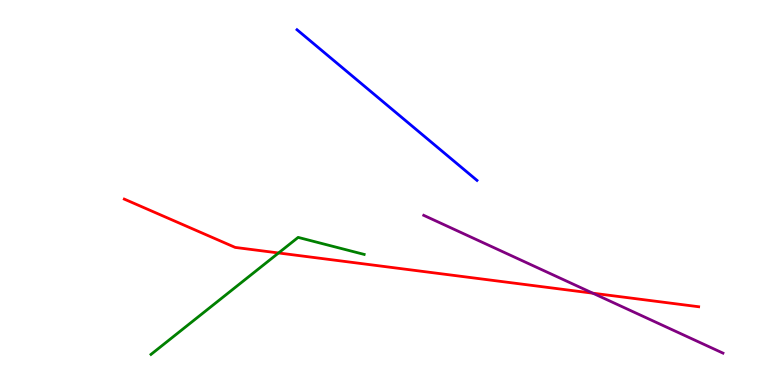[{'lines': ['blue', 'red'], 'intersections': []}, {'lines': ['green', 'red'], 'intersections': [{'x': 3.59, 'y': 3.43}]}, {'lines': ['purple', 'red'], 'intersections': [{'x': 7.65, 'y': 2.38}]}, {'lines': ['blue', 'green'], 'intersections': []}, {'lines': ['blue', 'purple'], 'intersections': []}, {'lines': ['green', 'purple'], 'intersections': []}]